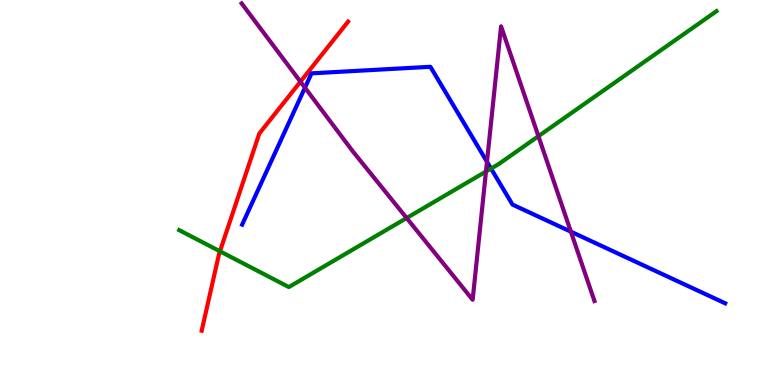[{'lines': ['blue', 'red'], 'intersections': []}, {'lines': ['green', 'red'], 'intersections': [{'x': 2.84, 'y': 3.47}]}, {'lines': ['purple', 'red'], 'intersections': [{'x': 3.88, 'y': 7.88}]}, {'lines': ['blue', 'green'], 'intersections': [{'x': 6.34, 'y': 5.62}]}, {'lines': ['blue', 'purple'], 'intersections': [{'x': 3.93, 'y': 7.72}, {'x': 6.28, 'y': 5.8}, {'x': 7.37, 'y': 3.98}]}, {'lines': ['green', 'purple'], 'intersections': [{'x': 5.25, 'y': 4.34}, {'x': 6.27, 'y': 5.54}, {'x': 6.95, 'y': 6.46}]}]